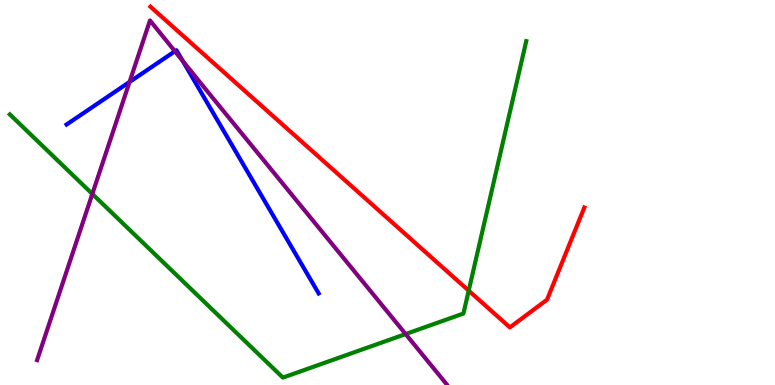[{'lines': ['blue', 'red'], 'intersections': []}, {'lines': ['green', 'red'], 'intersections': [{'x': 6.05, 'y': 2.45}]}, {'lines': ['purple', 'red'], 'intersections': []}, {'lines': ['blue', 'green'], 'intersections': []}, {'lines': ['blue', 'purple'], 'intersections': [{'x': 1.67, 'y': 7.87}, {'x': 2.26, 'y': 8.67}, {'x': 2.36, 'y': 8.41}]}, {'lines': ['green', 'purple'], 'intersections': [{'x': 1.19, 'y': 4.96}, {'x': 5.23, 'y': 1.32}]}]